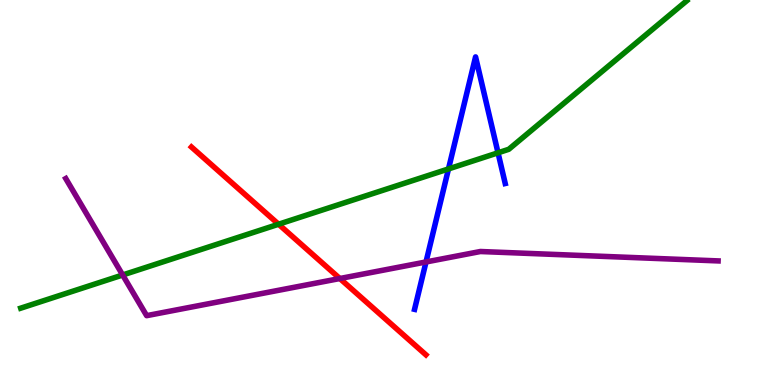[{'lines': ['blue', 'red'], 'intersections': []}, {'lines': ['green', 'red'], 'intersections': [{'x': 3.59, 'y': 4.18}]}, {'lines': ['purple', 'red'], 'intersections': [{'x': 4.39, 'y': 2.77}]}, {'lines': ['blue', 'green'], 'intersections': [{'x': 5.79, 'y': 5.61}, {'x': 6.43, 'y': 6.03}]}, {'lines': ['blue', 'purple'], 'intersections': [{'x': 5.5, 'y': 3.2}]}, {'lines': ['green', 'purple'], 'intersections': [{'x': 1.58, 'y': 2.86}]}]